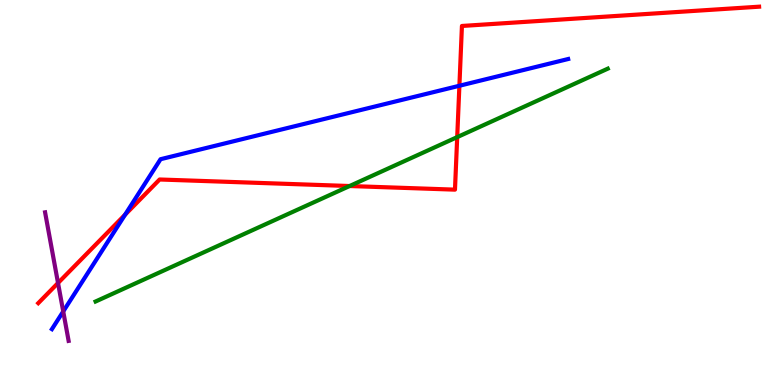[{'lines': ['blue', 'red'], 'intersections': [{'x': 1.61, 'y': 4.42}, {'x': 5.93, 'y': 7.77}]}, {'lines': ['green', 'red'], 'intersections': [{'x': 4.51, 'y': 5.17}, {'x': 5.9, 'y': 6.44}]}, {'lines': ['purple', 'red'], 'intersections': [{'x': 0.749, 'y': 2.65}]}, {'lines': ['blue', 'green'], 'intersections': []}, {'lines': ['blue', 'purple'], 'intersections': [{'x': 0.816, 'y': 1.91}]}, {'lines': ['green', 'purple'], 'intersections': []}]